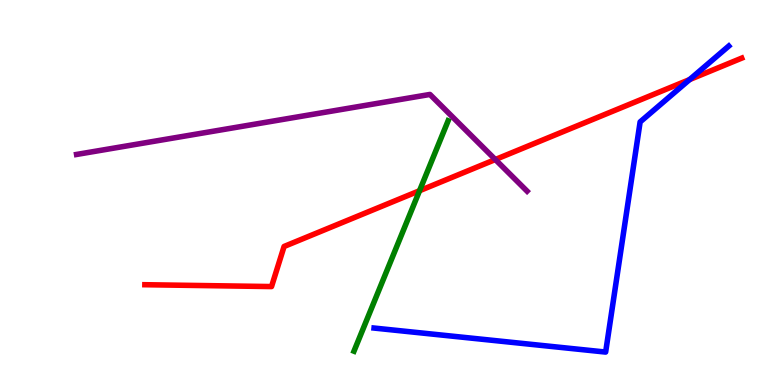[{'lines': ['blue', 'red'], 'intersections': [{'x': 8.9, 'y': 7.93}]}, {'lines': ['green', 'red'], 'intersections': [{'x': 5.41, 'y': 5.05}]}, {'lines': ['purple', 'red'], 'intersections': [{'x': 6.39, 'y': 5.86}]}, {'lines': ['blue', 'green'], 'intersections': []}, {'lines': ['blue', 'purple'], 'intersections': []}, {'lines': ['green', 'purple'], 'intersections': []}]